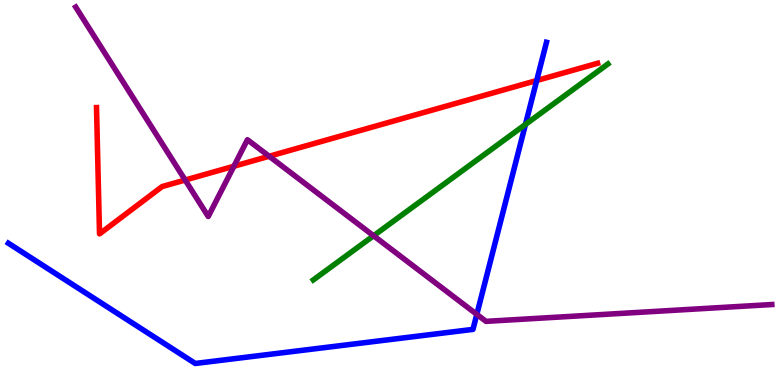[{'lines': ['blue', 'red'], 'intersections': [{'x': 6.93, 'y': 7.91}]}, {'lines': ['green', 'red'], 'intersections': []}, {'lines': ['purple', 'red'], 'intersections': [{'x': 2.39, 'y': 5.32}, {'x': 3.02, 'y': 5.68}, {'x': 3.47, 'y': 5.94}]}, {'lines': ['blue', 'green'], 'intersections': [{'x': 6.78, 'y': 6.77}]}, {'lines': ['blue', 'purple'], 'intersections': [{'x': 6.15, 'y': 1.83}]}, {'lines': ['green', 'purple'], 'intersections': [{'x': 4.82, 'y': 3.88}]}]